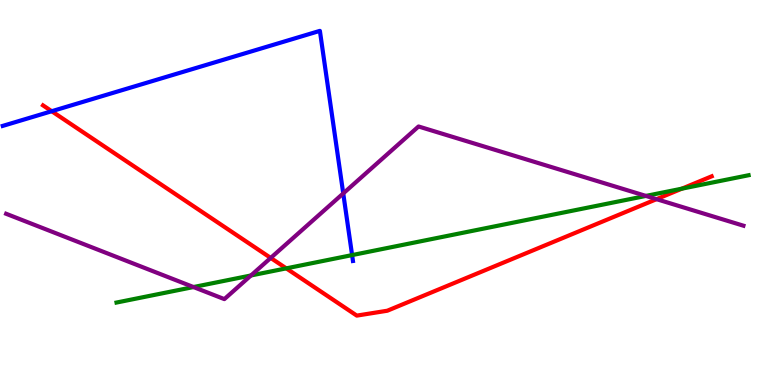[{'lines': ['blue', 'red'], 'intersections': [{'x': 0.668, 'y': 7.11}]}, {'lines': ['green', 'red'], 'intersections': [{'x': 3.69, 'y': 3.03}, {'x': 8.8, 'y': 5.1}]}, {'lines': ['purple', 'red'], 'intersections': [{'x': 3.49, 'y': 3.3}, {'x': 8.47, 'y': 4.83}]}, {'lines': ['blue', 'green'], 'intersections': [{'x': 4.54, 'y': 3.37}]}, {'lines': ['blue', 'purple'], 'intersections': [{'x': 4.43, 'y': 4.98}]}, {'lines': ['green', 'purple'], 'intersections': [{'x': 2.5, 'y': 2.54}, {'x': 3.24, 'y': 2.85}, {'x': 8.33, 'y': 4.91}]}]